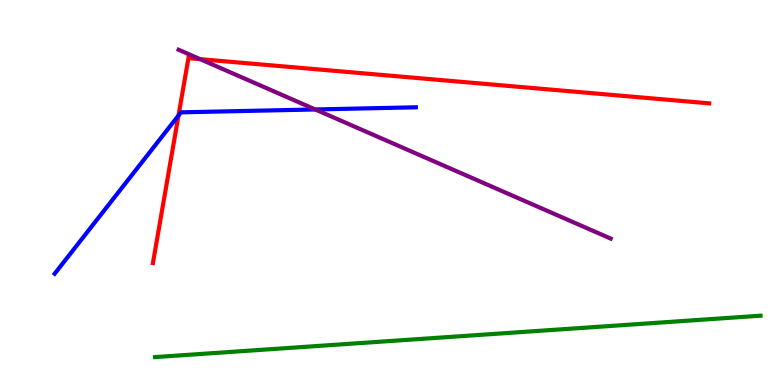[{'lines': ['blue', 'red'], 'intersections': [{'x': 2.3, 'y': 7.0}]}, {'lines': ['green', 'red'], 'intersections': []}, {'lines': ['purple', 'red'], 'intersections': [{'x': 2.58, 'y': 8.46}]}, {'lines': ['blue', 'green'], 'intersections': []}, {'lines': ['blue', 'purple'], 'intersections': [{'x': 4.07, 'y': 7.16}]}, {'lines': ['green', 'purple'], 'intersections': []}]